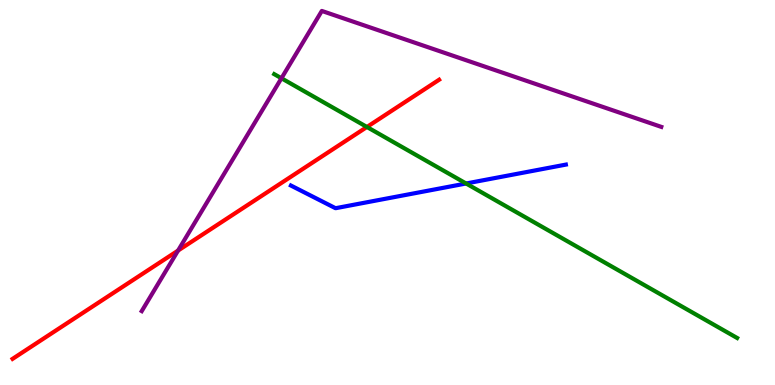[{'lines': ['blue', 'red'], 'intersections': []}, {'lines': ['green', 'red'], 'intersections': [{'x': 4.73, 'y': 6.7}]}, {'lines': ['purple', 'red'], 'intersections': [{'x': 2.3, 'y': 3.49}]}, {'lines': ['blue', 'green'], 'intersections': [{'x': 6.01, 'y': 5.23}]}, {'lines': ['blue', 'purple'], 'intersections': []}, {'lines': ['green', 'purple'], 'intersections': [{'x': 3.63, 'y': 7.97}]}]